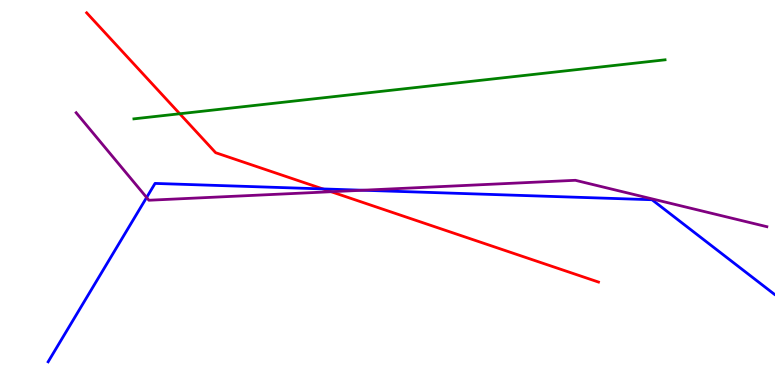[{'lines': ['blue', 'red'], 'intersections': [{'x': 4.17, 'y': 5.09}]}, {'lines': ['green', 'red'], 'intersections': [{'x': 2.32, 'y': 7.05}]}, {'lines': ['purple', 'red'], 'intersections': [{'x': 4.27, 'y': 5.02}]}, {'lines': ['blue', 'green'], 'intersections': []}, {'lines': ['blue', 'purple'], 'intersections': [{'x': 1.89, 'y': 4.87}, {'x': 4.68, 'y': 5.06}]}, {'lines': ['green', 'purple'], 'intersections': []}]